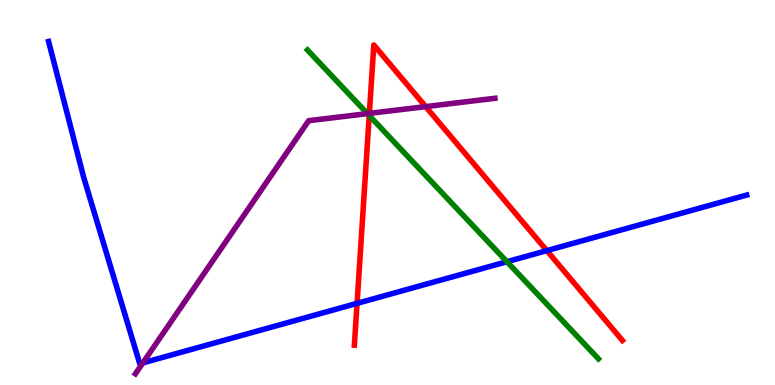[{'lines': ['blue', 'red'], 'intersections': [{'x': 4.61, 'y': 2.12}, {'x': 7.06, 'y': 3.49}]}, {'lines': ['green', 'red'], 'intersections': [{'x': 4.76, 'y': 7.0}]}, {'lines': ['purple', 'red'], 'intersections': [{'x': 4.77, 'y': 7.05}, {'x': 5.49, 'y': 7.23}]}, {'lines': ['blue', 'green'], 'intersections': [{'x': 6.54, 'y': 3.2}]}, {'lines': ['blue', 'purple'], 'intersections': [{'x': 1.84, 'y': 0.574}]}, {'lines': ['green', 'purple'], 'intersections': [{'x': 4.74, 'y': 7.05}]}]